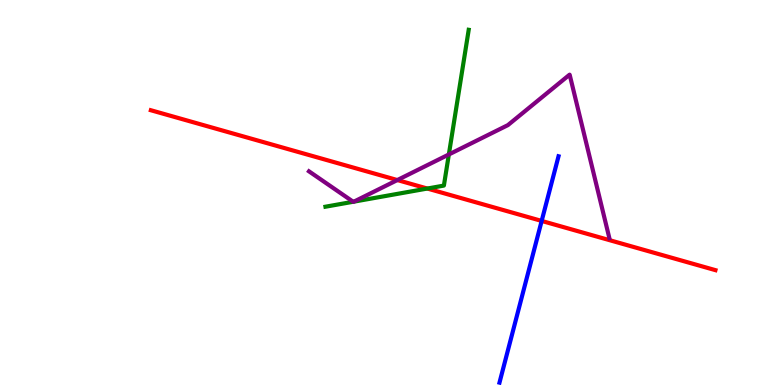[{'lines': ['blue', 'red'], 'intersections': [{'x': 6.99, 'y': 4.26}]}, {'lines': ['green', 'red'], 'intersections': [{'x': 5.51, 'y': 5.1}]}, {'lines': ['purple', 'red'], 'intersections': [{'x': 5.13, 'y': 5.32}]}, {'lines': ['blue', 'green'], 'intersections': []}, {'lines': ['blue', 'purple'], 'intersections': []}, {'lines': ['green', 'purple'], 'intersections': [{'x': 4.56, 'y': 4.76}, {'x': 4.57, 'y': 4.76}, {'x': 5.79, 'y': 5.99}]}]